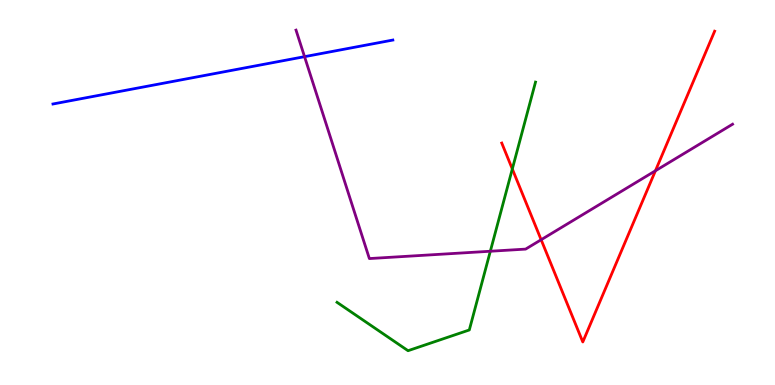[{'lines': ['blue', 'red'], 'intersections': []}, {'lines': ['green', 'red'], 'intersections': [{'x': 6.61, 'y': 5.61}]}, {'lines': ['purple', 'red'], 'intersections': [{'x': 6.98, 'y': 3.77}, {'x': 8.46, 'y': 5.56}]}, {'lines': ['blue', 'green'], 'intersections': []}, {'lines': ['blue', 'purple'], 'intersections': [{'x': 3.93, 'y': 8.53}]}, {'lines': ['green', 'purple'], 'intersections': [{'x': 6.33, 'y': 3.47}]}]